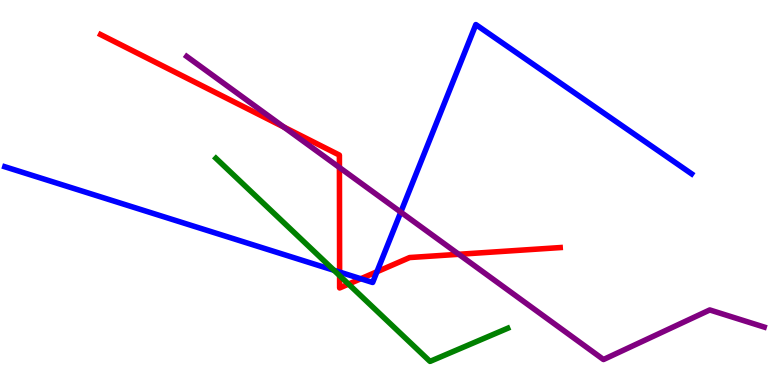[{'lines': ['blue', 'red'], 'intersections': [{'x': 4.38, 'y': 2.93}, {'x': 4.66, 'y': 2.76}, {'x': 4.86, 'y': 2.94}]}, {'lines': ['green', 'red'], 'intersections': [{'x': 4.38, 'y': 2.84}, {'x': 4.5, 'y': 2.62}]}, {'lines': ['purple', 'red'], 'intersections': [{'x': 3.66, 'y': 6.7}, {'x': 4.38, 'y': 5.65}, {'x': 5.92, 'y': 3.39}]}, {'lines': ['blue', 'green'], 'intersections': [{'x': 4.31, 'y': 2.98}]}, {'lines': ['blue', 'purple'], 'intersections': [{'x': 5.17, 'y': 4.49}]}, {'lines': ['green', 'purple'], 'intersections': []}]